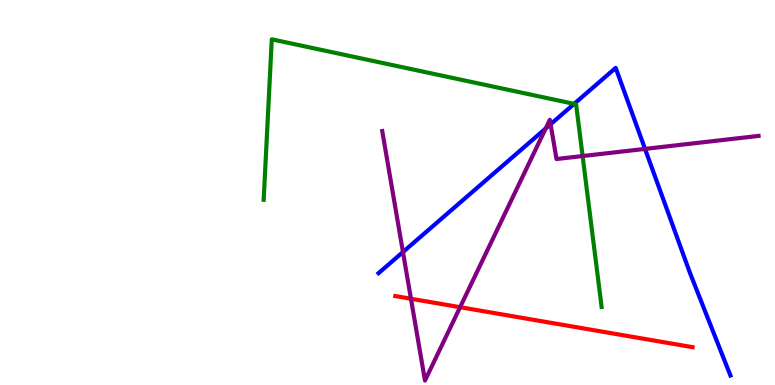[{'lines': ['blue', 'red'], 'intersections': []}, {'lines': ['green', 'red'], 'intersections': []}, {'lines': ['purple', 'red'], 'intersections': [{'x': 5.3, 'y': 2.24}, {'x': 5.94, 'y': 2.02}]}, {'lines': ['blue', 'green'], 'intersections': [{'x': 7.41, 'y': 7.3}]}, {'lines': ['blue', 'purple'], 'intersections': [{'x': 5.2, 'y': 3.45}, {'x': 7.04, 'y': 6.66}, {'x': 7.1, 'y': 6.77}, {'x': 8.32, 'y': 6.13}]}, {'lines': ['green', 'purple'], 'intersections': [{'x': 7.52, 'y': 5.95}]}]